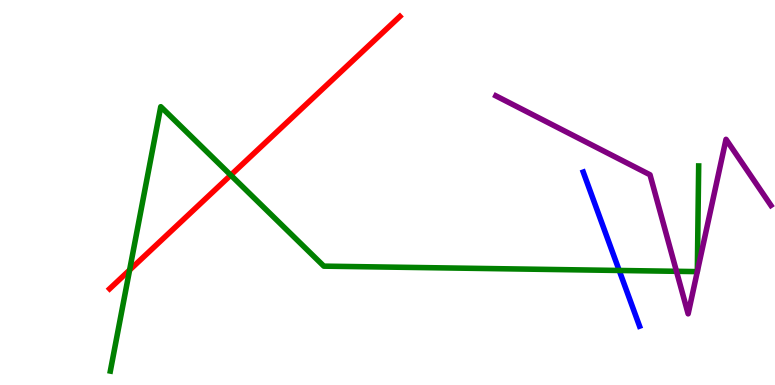[{'lines': ['blue', 'red'], 'intersections': []}, {'lines': ['green', 'red'], 'intersections': [{'x': 1.67, 'y': 2.99}, {'x': 2.98, 'y': 5.45}]}, {'lines': ['purple', 'red'], 'intersections': []}, {'lines': ['blue', 'green'], 'intersections': [{'x': 7.99, 'y': 2.97}]}, {'lines': ['blue', 'purple'], 'intersections': []}, {'lines': ['green', 'purple'], 'intersections': [{'x': 8.73, 'y': 2.95}, {'x': 9.0, 'y': 2.95}, {'x': 9.0, 'y': 2.95}]}]